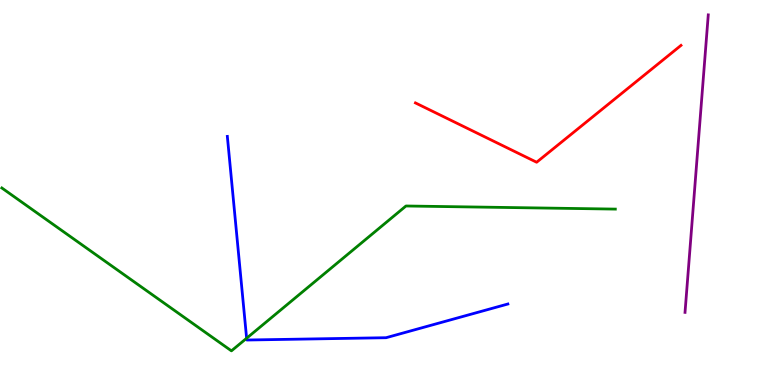[{'lines': ['blue', 'red'], 'intersections': []}, {'lines': ['green', 'red'], 'intersections': []}, {'lines': ['purple', 'red'], 'intersections': []}, {'lines': ['blue', 'green'], 'intersections': [{'x': 3.18, 'y': 1.21}]}, {'lines': ['blue', 'purple'], 'intersections': []}, {'lines': ['green', 'purple'], 'intersections': []}]